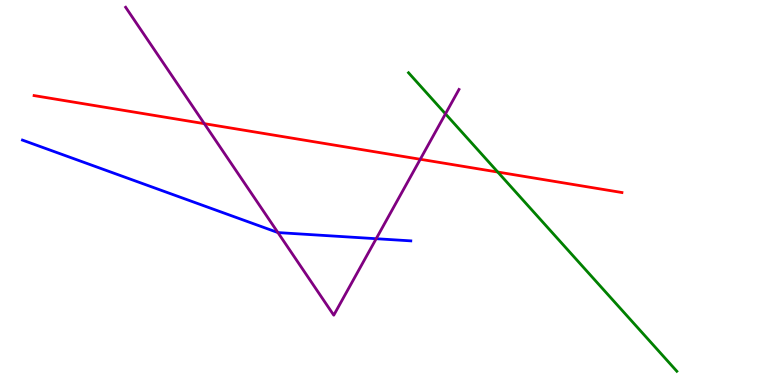[{'lines': ['blue', 'red'], 'intersections': []}, {'lines': ['green', 'red'], 'intersections': [{'x': 6.42, 'y': 5.53}]}, {'lines': ['purple', 'red'], 'intersections': [{'x': 2.64, 'y': 6.79}, {'x': 5.42, 'y': 5.86}]}, {'lines': ['blue', 'green'], 'intersections': []}, {'lines': ['blue', 'purple'], 'intersections': [{'x': 3.59, 'y': 3.96}, {'x': 4.85, 'y': 3.8}]}, {'lines': ['green', 'purple'], 'intersections': [{'x': 5.75, 'y': 7.04}]}]